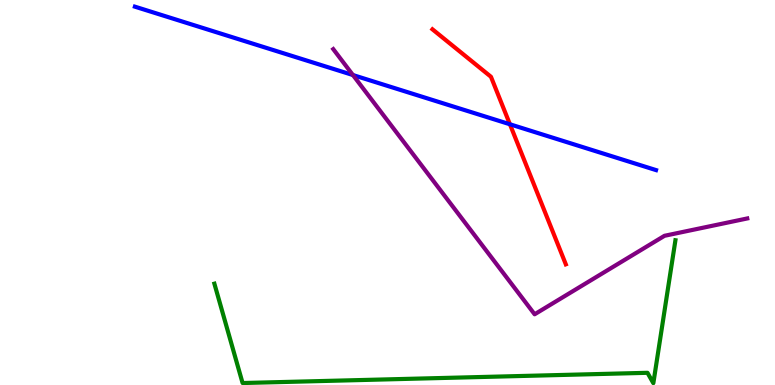[{'lines': ['blue', 'red'], 'intersections': [{'x': 6.58, 'y': 6.77}]}, {'lines': ['green', 'red'], 'intersections': []}, {'lines': ['purple', 'red'], 'intersections': []}, {'lines': ['blue', 'green'], 'intersections': []}, {'lines': ['blue', 'purple'], 'intersections': [{'x': 4.55, 'y': 8.05}]}, {'lines': ['green', 'purple'], 'intersections': []}]